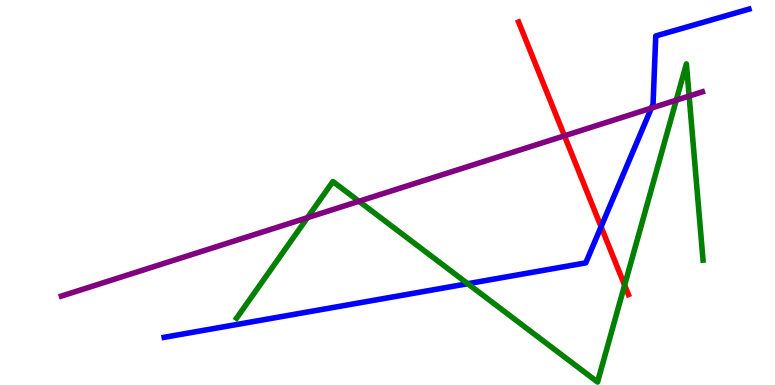[{'lines': ['blue', 'red'], 'intersections': [{'x': 7.76, 'y': 4.11}]}, {'lines': ['green', 'red'], 'intersections': [{'x': 8.06, 'y': 2.59}]}, {'lines': ['purple', 'red'], 'intersections': [{'x': 7.28, 'y': 6.47}]}, {'lines': ['blue', 'green'], 'intersections': [{'x': 6.04, 'y': 2.63}]}, {'lines': ['blue', 'purple'], 'intersections': [{'x': 8.4, 'y': 7.19}]}, {'lines': ['green', 'purple'], 'intersections': [{'x': 3.97, 'y': 4.35}, {'x': 4.63, 'y': 4.77}, {'x': 8.73, 'y': 7.4}, {'x': 8.89, 'y': 7.5}]}]